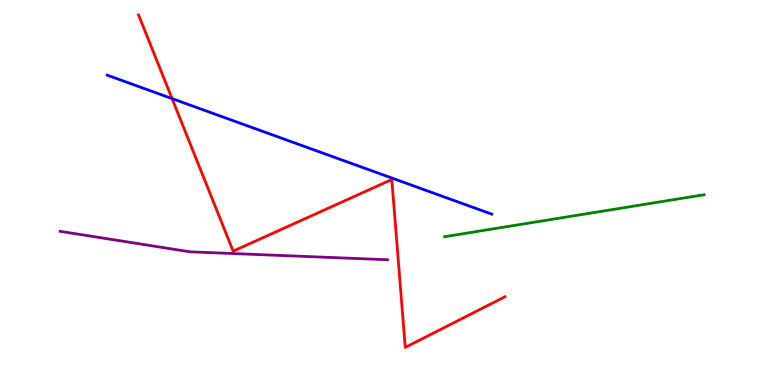[{'lines': ['blue', 'red'], 'intersections': [{'x': 2.22, 'y': 7.44}]}, {'lines': ['green', 'red'], 'intersections': []}, {'lines': ['purple', 'red'], 'intersections': []}, {'lines': ['blue', 'green'], 'intersections': []}, {'lines': ['blue', 'purple'], 'intersections': []}, {'lines': ['green', 'purple'], 'intersections': []}]